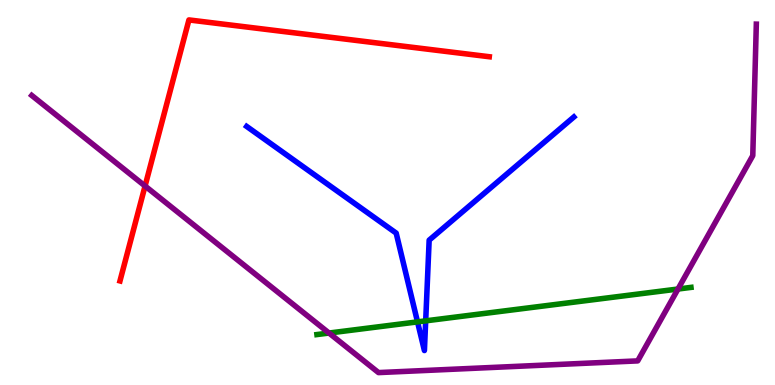[{'lines': ['blue', 'red'], 'intersections': []}, {'lines': ['green', 'red'], 'intersections': []}, {'lines': ['purple', 'red'], 'intersections': [{'x': 1.87, 'y': 5.17}]}, {'lines': ['blue', 'green'], 'intersections': [{'x': 5.39, 'y': 1.64}, {'x': 5.49, 'y': 1.67}]}, {'lines': ['blue', 'purple'], 'intersections': []}, {'lines': ['green', 'purple'], 'intersections': [{'x': 4.25, 'y': 1.35}, {'x': 8.75, 'y': 2.49}]}]